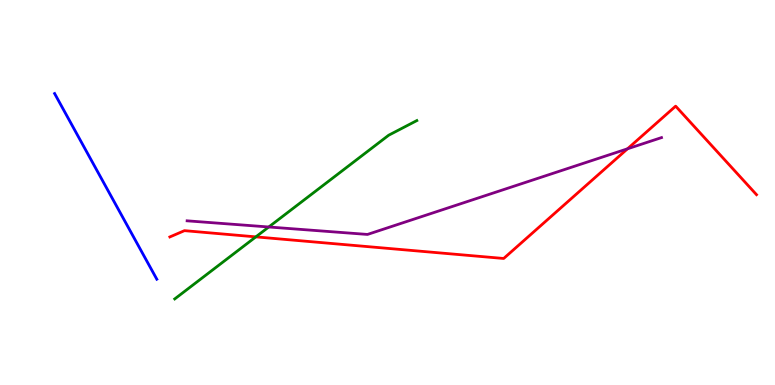[{'lines': ['blue', 'red'], 'intersections': []}, {'lines': ['green', 'red'], 'intersections': [{'x': 3.3, 'y': 3.85}]}, {'lines': ['purple', 'red'], 'intersections': [{'x': 8.1, 'y': 6.14}]}, {'lines': ['blue', 'green'], 'intersections': []}, {'lines': ['blue', 'purple'], 'intersections': []}, {'lines': ['green', 'purple'], 'intersections': [{'x': 3.47, 'y': 4.1}]}]